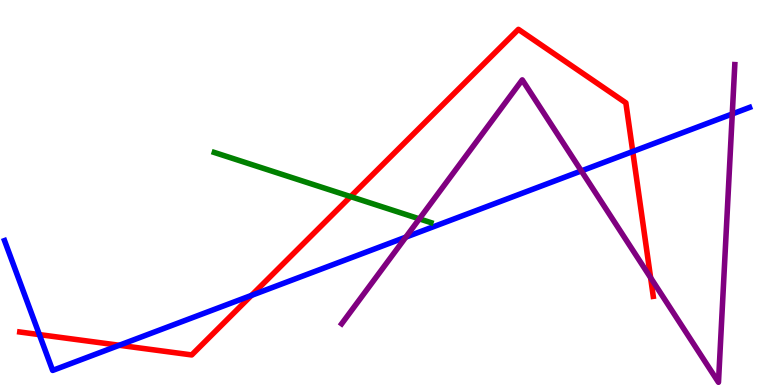[{'lines': ['blue', 'red'], 'intersections': [{'x': 0.508, 'y': 1.31}, {'x': 1.54, 'y': 1.03}, {'x': 3.24, 'y': 2.33}, {'x': 8.16, 'y': 6.06}]}, {'lines': ['green', 'red'], 'intersections': [{'x': 4.52, 'y': 4.89}]}, {'lines': ['purple', 'red'], 'intersections': [{'x': 8.4, 'y': 2.79}]}, {'lines': ['blue', 'green'], 'intersections': []}, {'lines': ['blue', 'purple'], 'intersections': [{'x': 5.24, 'y': 3.84}, {'x': 7.5, 'y': 5.56}, {'x': 9.45, 'y': 7.04}]}, {'lines': ['green', 'purple'], 'intersections': [{'x': 5.41, 'y': 4.32}]}]